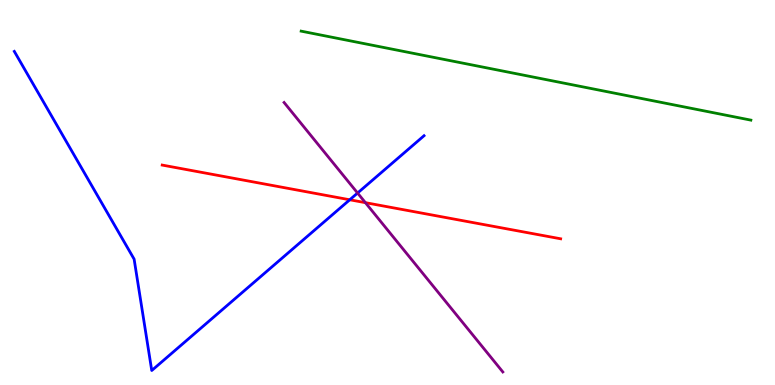[{'lines': ['blue', 'red'], 'intersections': [{'x': 4.51, 'y': 4.81}]}, {'lines': ['green', 'red'], 'intersections': []}, {'lines': ['purple', 'red'], 'intersections': [{'x': 4.71, 'y': 4.74}]}, {'lines': ['blue', 'green'], 'intersections': []}, {'lines': ['blue', 'purple'], 'intersections': [{'x': 4.61, 'y': 4.99}]}, {'lines': ['green', 'purple'], 'intersections': []}]